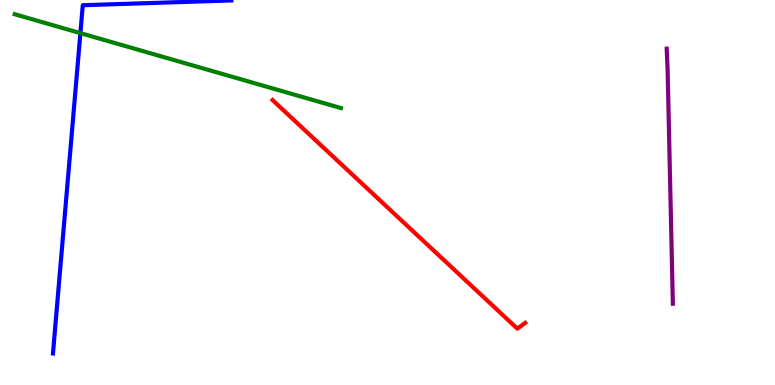[{'lines': ['blue', 'red'], 'intersections': []}, {'lines': ['green', 'red'], 'intersections': []}, {'lines': ['purple', 'red'], 'intersections': []}, {'lines': ['blue', 'green'], 'intersections': [{'x': 1.04, 'y': 9.14}]}, {'lines': ['blue', 'purple'], 'intersections': []}, {'lines': ['green', 'purple'], 'intersections': []}]